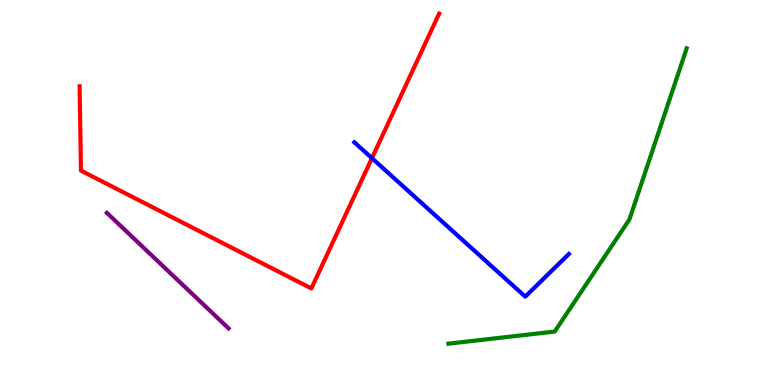[{'lines': ['blue', 'red'], 'intersections': [{'x': 4.8, 'y': 5.89}]}, {'lines': ['green', 'red'], 'intersections': []}, {'lines': ['purple', 'red'], 'intersections': []}, {'lines': ['blue', 'green'], 'intersections': []}, {'lines': ['blue', 'purple'], 'intersections': []}, {'lines': ['green', 'purple'], 'intersections': []}]